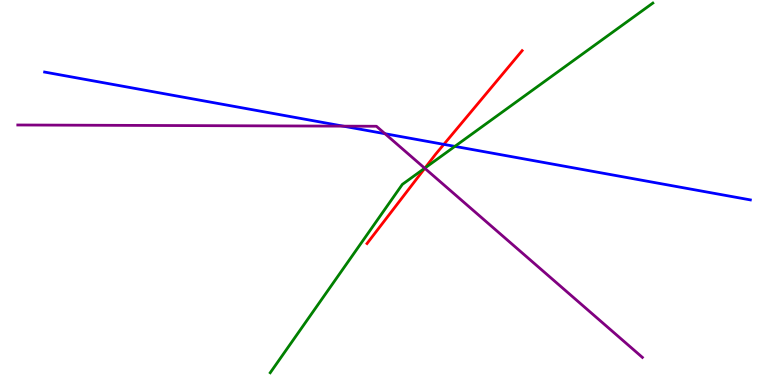[{'lines': ['blue', 'red'], 'intersections': [{'x': 5.73, 'y': 6.25}]}, {'lines': ['green', 'red'], 'intersections': [{'x': 5.48, 'y': 5.64}]}, {'lines': ['purple', 'red'], 'intersections': [{'x': 5.48, 'y': 5.63}]}, {'lines': ['blue', 'green'], 'intersections': [{'x': 5.87, 'y': 6.2}]}, {'lines': ['blue', 'purple'], 'intersections': [{'x': 4.43, 'y': 6.72}, {'x': 4.97, 'y': 6.53}]}, {'lines': ['green', 'purple'], 'intersections': [{'x': 5.48, 'y': 5.63}]}]